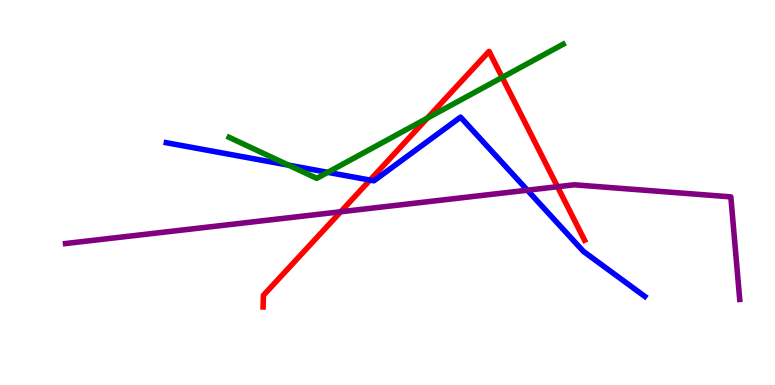[{'lines': ['blue', 'red'], 'intersections': [{'x': 4.77, 'y': 5.32}]}, {'lines': ['green', 'red'], 'intersections': [{'x': 5.51, 'y': 6.93}, {'x': 6.48, 'y': 7.99}]}, {'lines': ['purple', 'red'], 'intersections': [{'x': 4.4, 'y': 4.5}, {'x': 7.19, 'y': 5.15}]}, {'lines': ['blue', 'green'], 'intersections': [{'x': 3.72, 'y': 5.71}, {'x': 4.23, 'y': 5.52}]}, {'lines': ['blue', 'purple'], 'intersections': [{'x': 6.81, 'y': 5.06}]}, {'lines': ['green', 'purple'], 'intersections': []}]